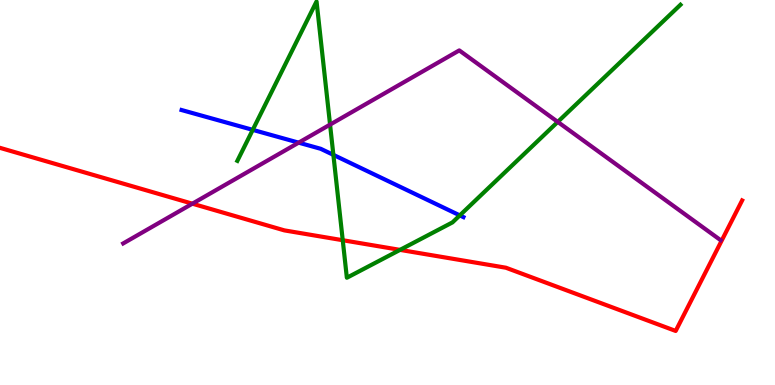[{'lines': ['blue', 'red'], 'intersections': []}, {'lines': ['green', 'red'], 'intersections': [{'x': 4.42, 'y': 3.76}, {'x': 5.16, 'y': 3.51}]}, {'lines': ['purple', 'red'], 'intersections': [{'x': 2.48, 'y': 4.71}]}, {'lines': ['blue', 'green'], 'intersections': [{'x': 3.26, 'y': 6.63}, {'x': 4.3, 'y': 5.98}, {'x': 5.93, 'y': 4.41}]}, {'lines': ['blue', 'purple'], 'intersections': [{'x': 3.85, 'y': 6.29}]}, {'lines': ['green', 'purple'], 'intersections': [{'x': 4.26, 'y': 6.76}, {'x': 7.2, 'y': 6.83}]}]